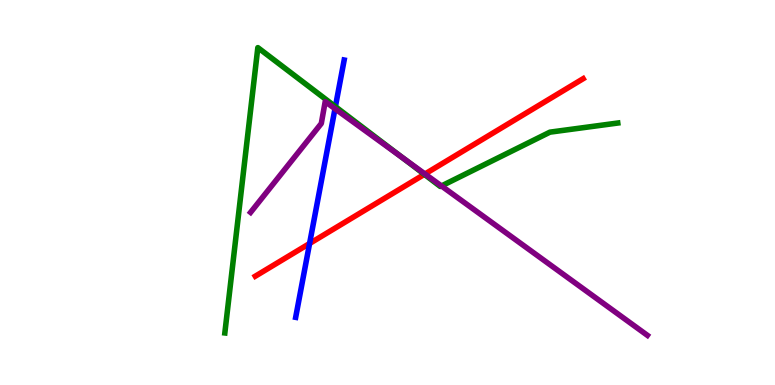[{'lines': ['blue', 'red'], 'intersections': [{'x': 3.99, 'y': 3.68}]}, {'lines': ['green', 'red'], 'intersections': [{'x': 5.48, 'y': 5.47}]}, {'lines': ['purple', 'red'], 'intersections': [{'x': 5.48, 'y': 5.48}]}, {'lines': ['blue', 'green'], 'intersections': [{'x': 4.33, 'y': 7.23}]}, {'lines': ['blue', 'purple'], 'intersections': [{'x': 4.32, 'y': 7.18}]}, {'lines': ['green', 'purple'], 'intersections': [{'x': 5.19, 'y': 5.91}, {'x': 5.7, 'y': 5.17}]}]